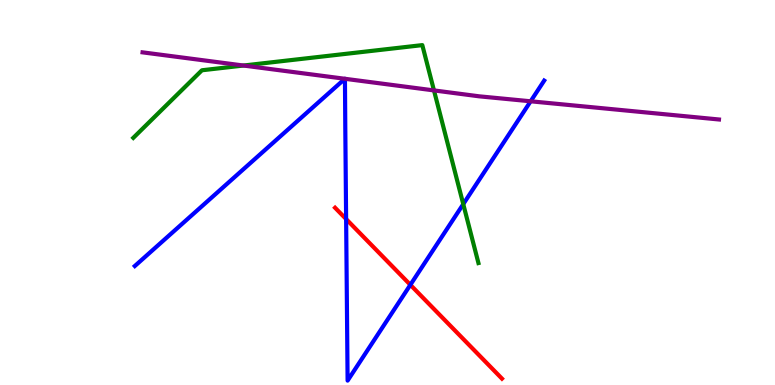[{'lines': ['blue', 'red'], 'intersections': [{'x': 4.47, 'y': 4.31}, {'x': 5.3, 'y': 2.6}]}, {'lines': ['green', 'red'], 'intersections': []}, {'lines': ['purple', 'red'], 'intersections': []}, {'lines': ['blue', 'green'], 'intersections': [{'x': 5.98, 'y': 4.7}]}, {'lines': ['blue', 'purple'], 'intersections': [{'x': 4.45, 'y': 7.95}, {'x': 4.45, 'y': 7.95}, {'x': 6.85, 'y': 7.37}]}, {'lines': ['green', 'purple'], 'intersections': [{'x': 3.14, 'y': 8.3}, {'x': 5.6, 'y': 7.65}]}]